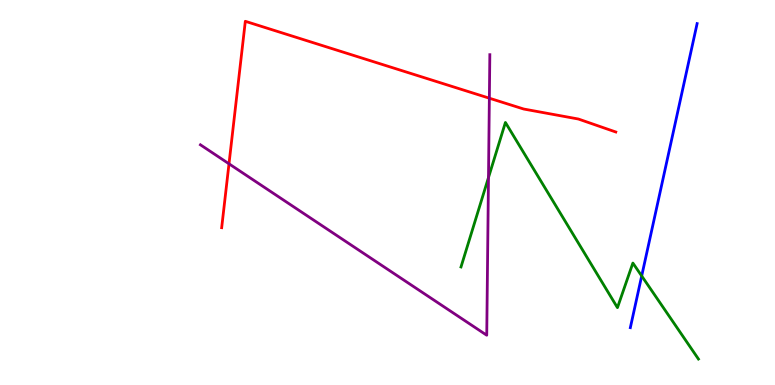[{'lines': ['blue', 'red'], 'intersections': []}, {'lines': ['green', 'red'], 'intersections': []}, {'lines': ['purple', 'red'], 'intersections': [{'x': 2.95, 'y': 5.75}, {'x': 6.31, 'y': 7.45}]}, {'lines': ['blue', 'green'], 'intersections': [{'x': 8.28, 'y': 2.83}]}, {'lines': ['blue', 'purple'], 'intersections': []}, {'lines': ['green', 'purple'], 'intersections': [{'x': 6.3, 'y': 5.39}]}]